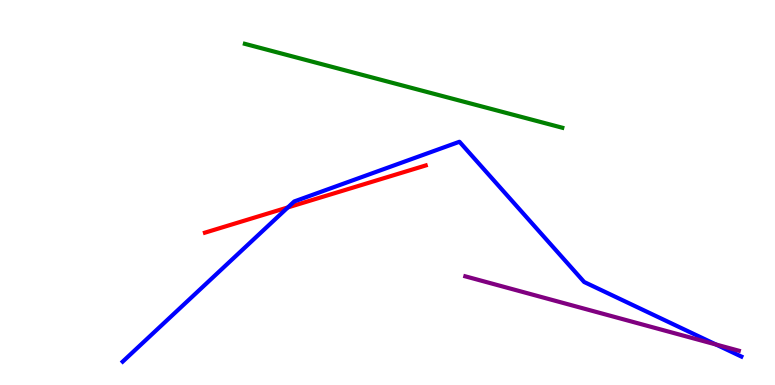[{'lines': ['blue', 'red'], 'intersections': [{'x': 3.71, 'y': 4.61}]}, {'lines': ['green', 'red'], 'intersections': []}, {'lines': ['purple', 'red'], 'intersections': []}, {'lines': ['blue', 'green'], 'intersections': []}, {'lines': ['blue', 'purple'], 'intersections': [{'x': 9.24, 'y': 1.05}]}, {'lines': ['green', 'purple'], 'intersections': []}]